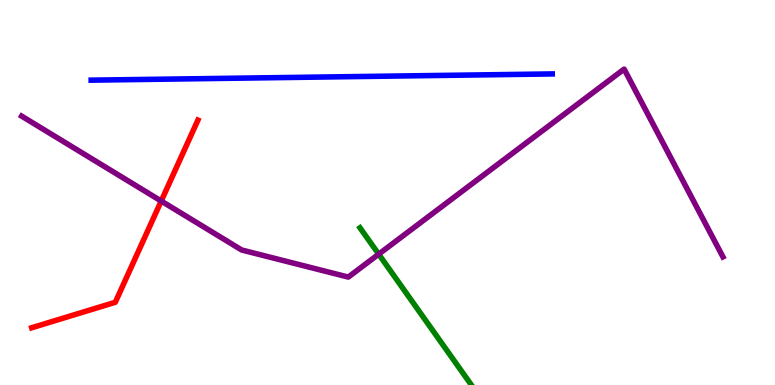[{'lines': ['blue', 'red'], 'intersections': []}, {'lines': ['green', 'red'], 'intersections': []}, {'lines': ['purple', 'red'], 'intersections': [{'x': 2.08, 'y': 4.78}]}, {'lines': ['blue', 'green'], 'intersections': []}, {'lines': ['blue', 'purple'], 'intersections': []}, {'lines': ['green', 'purple'], 'intersections': [{'x': 4.89, 'y': 3.4}]}]